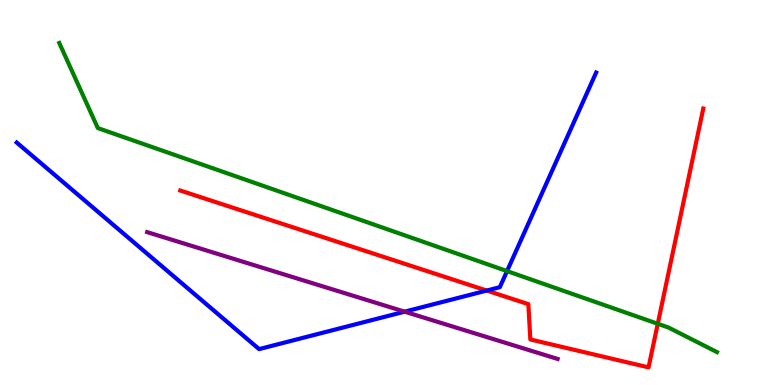[{'lines': ['blue', 'red'], 'intersections': [{'x': 6.28, 'y': 2.45}]}, {'lines': ['green', 'red'], 'intersections': [{'x': 8.49, 'y': 1.59}]}, {'lines': ['purple', 'red'], 'intersections': []}, {'lines': ['blue', 'green'], 'intersections': [{'x': 6.54, 'y': 2.96}]}, {'lines': ['blue', 'purple'], 'intersections': [{'x': 5.22, 'y': 1.9}]}, {'lines': ['green', 'purple'], 'intersections': []}]